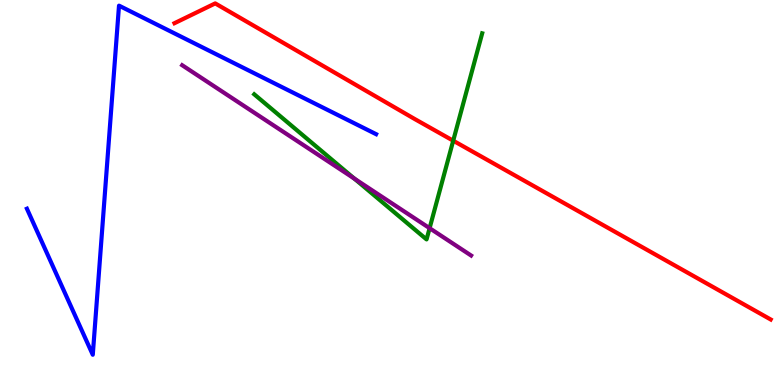[{'lines': ['blue', 'red'], 'intersections': []}, {'lines': ['green', 'red'], 'intersections': [{'x': 5.85, 'y': 6.35}]}, {'lines': ['purple', 'red'], 'intersections': []}, {'lines': ['blue', 'green'], 'intersections': []}, {'lines': ['blue', 'purple'], 'intersections': []}, {'lines': ['green', 'purple'], 'intersections': [{'x': 4.57, 'y': 5.36}, {'x': 5.54, 'y': 4.07}]}]